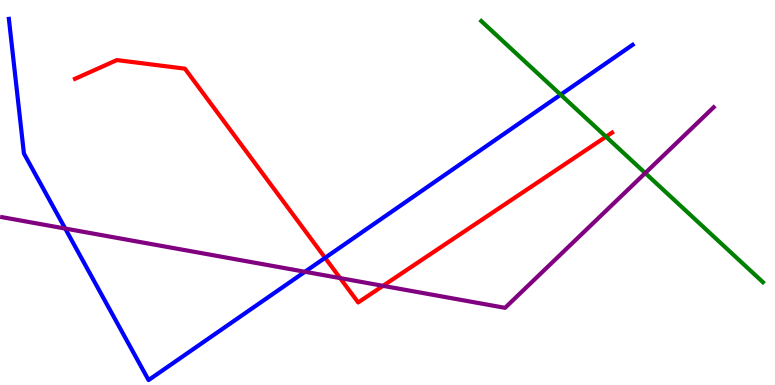[{'lines': ['blue', 'red'], 'intersections': [{'x': 4.19, 'y': 3.3}]}, {'lines': ['green', 'red'], 'intersections': [{'x': 7.82, 'y': 6.45}]}, {'lines': ['purple', 'red'], 'intersections': [{'x': 4.39, 'y': 2.78}, {'x': 4.94, 'y': 2.58}]}, {'lines': ['blue', 'green'], 'intersections': [{'x': 7.23, 'y': 7.54}]}, {'lines': ['blue', 'purple'], 'intersections': [{'x': 0.841, 'y': 4.06}, {'x': 3.93, 'y': 2.94}]}, {'lines': ['green', 'purple'], 'intersections': [{'x': 8.33, 'y': 5.5}]}]